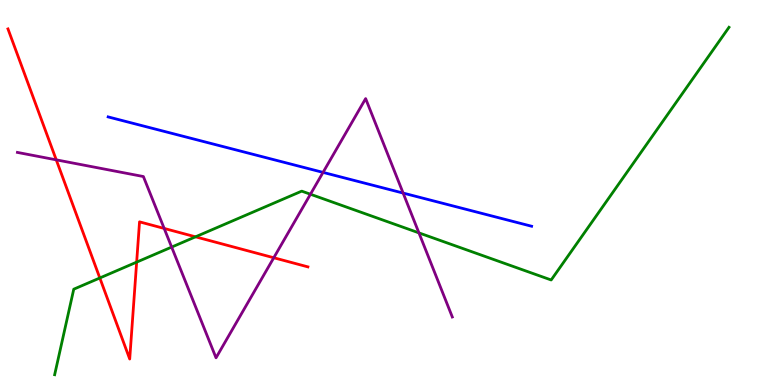[{'lines': ['blue', 'red'], 'intersections': []}, {'lines': ['green', 'red'], 'intersections': [{'x': 1.29, 'y': 2.78}, {'x': 1.76, 'y': 3.19}, {'x': 2.52, 'y': 3.85}]}, {'lines': ['purple', 'red'], 'intersections': [{'x': 0.726, 'y': 5.85}, {'x': 2.12, 'y': 4.07}, {'x': 3.53, 'y': 3.31}]}, {'lines': ['blue', 'green'], 'intersections': []}, {'lines': ['blue', 'purple'], 'intersections': [{'x': 4.17, 'y': 5.52}, {'x': 5.2, 'y': 4.99}]}, {'lines': ['green', 'purple'], 'intersections': [{'x': 2.21, 'y': 3.58}, {'x': 4.01, 'y': 4.95}, {'x': 5.41, 'y': 3.95}]}]